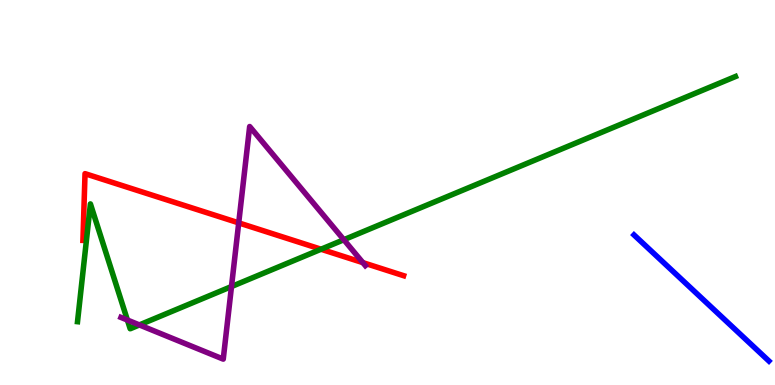[{'lines': ['blue', 'red'], 'intersections': []}, {'lines': ['green', 'red'], 'intersections': [{'x': 4.14, 'y': 3.53}]}, {'lines': ['purple', 'red'], 'intersections': [{'x': 3.08, 'y': 4.21}, {'x': 4.68, 'y': 3.18}]}, {'lines': ['blue', 'green'], 'intersections': []}, {'lines': ['blue', 'purple'], 'intersections': []}, {'lines': ['green', 'purple'], 'intersections': [{'x': 1.64, 'y': 1.69}, {'x': 1.8, 'y': 1.56}, {'x': 2.99, 'y': 2.56}, {'x': 4.44, 'y': 3.77}]}]